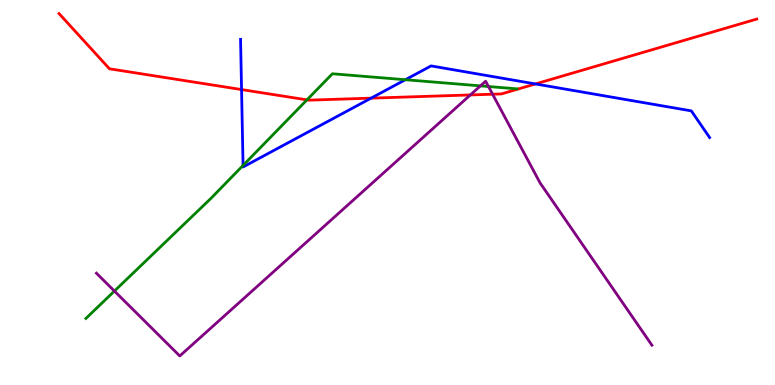[{'lines': ['blue', 'red'], 'intersections': [{'x': 3.12, 'y': 7.67}, {'x': 4.79, 'y': 7.45}, {'x': 6.91, 'y': 7.82}]}, {'lines': ['green', 'red'], 'intersections': [{'x': 3.96, 'y': 7.41}]}, {'lines': ['purple', 'red'], 'intersections': [{'x': 6.07, 'y': 7.53}, {'x': 6.36, 'y': 7.55}]}, {'lines': ['blue', 'green'], 'intersections': [{'x': 3.14, 'y': 5.7}, {'x': 5.23, 'y': 7.93}]}, {'lines': ['blue', 'purple'], 'intersections': []}, {'lines': ['green', 'purple'], 'intersections': [{'x': 1.48, 'y': 2.44}, {'x': 6.2, 'y': 7.77}, {'x': 6.3, 'y': 7.75}]}]